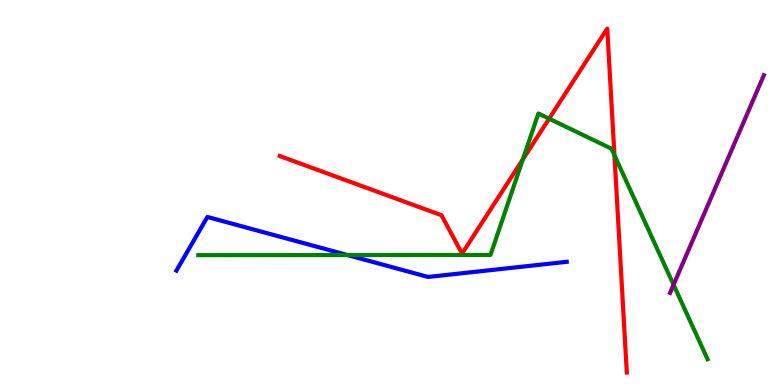[{'lines': ['blue', 'red'], 'intersections': []}, {'lines': ['green', 'red'], 'intersections': [{'x': 6.75, 'y': 5.86}, {'x': 7.09, 'y': 6.92}, {'x': 7.93, 'y': 5.97}]}, {'lines': ['purple', 'red'], 'intersections': []}, {'lines': ['blue', 'green'], 'intersections': [{'x': 4.48, 'y': 3.38}]}, {'lines': ['blue', 'purple'], 'intersections': []}, {'lines': ['green', 'purple'], 'intersections': [{'x': 8.69, 'y': 2.6}]}]